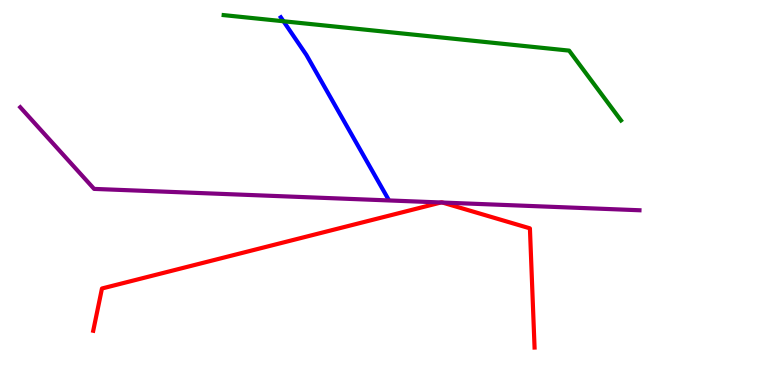[{'lines': ['blue', 'red'], 'intersections': []}, {'lines': ['green', 'red'], 'intersections': []}, {'lines': ['purple', 'red'], 'intersections': [{'x': 5.69, 'y': 4.74}, {'x': 5.71, 'y': 4.74}]}, {'lines': ['blue', 'green'], 'intersections': [{'x': 3.66, 'y': 9.45}]}, {'lines': ['blue', 'purple'], 'intersections': []}, {'lines': ['green', 'purple'], 'intersections': []}]